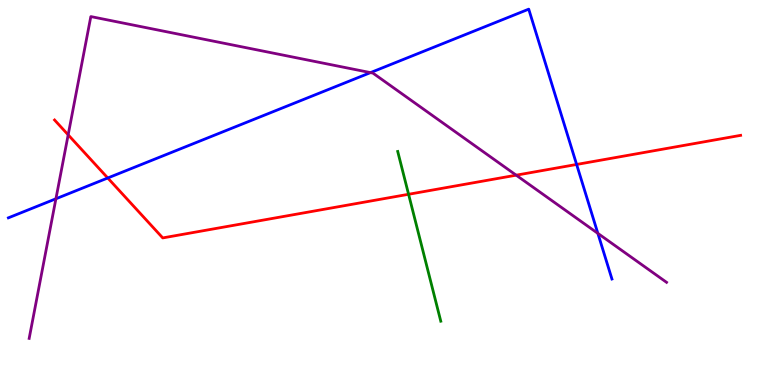[{'lines': ['blue', 'red'], 'intersections': [{'x': 1.39, 'y': 5.38}, {'x': 7.44, 'y': 5.73}]}, {'lines': ['green', 'red'], 'intersections': [{'x': 5.27, 'y': 4.95}]}, {'lines': ['purple', 'red'], 'intersections': [{'x': 0.88, 'y': 6.5}, {'x': 6.66, 'y': 5.45}]}, {'lines': ['blue', 'green'], 'intersections': []}, {'lines': ['blue', 'purple'], 'intersections': [{'x': 0.722, 'y': 4.84}, {'x': 4.78, 'y': 8.11}, {'x': 7.71, 'y': 3.94}]}, {'lines': ['green', 'purple'], 'intersections': []}]